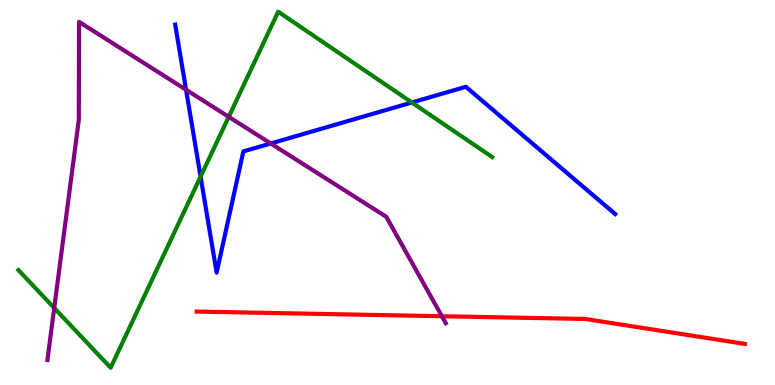[{'lines': ['blue', 'red'], 'intersections': []}, {'lines': ['green', 'red'], 'intersections': []}, {'lines': ['purple', 'red'], 'intersections': [{'x': 5.7, 'y': 1.79}]}, {'lines': ['blue', 'green'], 'intersections': [{'x': 2.59, 'y': 5.41}, {'x': 5.31, 'y': 7.34}]}, {'lines': ['blue', 'purple'], 'intersections': [{'x': 2.4, 'y': 7.67}, {'x': 3.49, 'y': 6.27}]}, {'lines': ['green', 'purple'], 'intersections': [{'x': 0.7, 'y': 2.0}, {'x': 2.95, 'y': 6.97}]}]